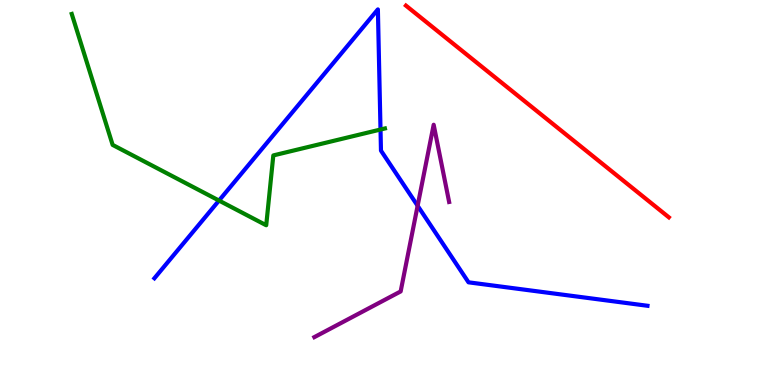[{'lines': ['blue', 'red'], 'intersections': []}, {'lines': ['green', 'red'], 'intersections': []}, {'lines': ['purple', 'red'], 'intersections': []}, {'lines': ['blue', 'green'], 'intersections': [{'x': 2.83, 'y': 4.79}, {'x': 4.91, 'y': 6.64}]}, {'lines': ['blue', 'purple'], 'intersections': [{'x': 5.39, 'y': 4.66}]}, {'lines': ['green', 'purple'], 'intersections': []}]